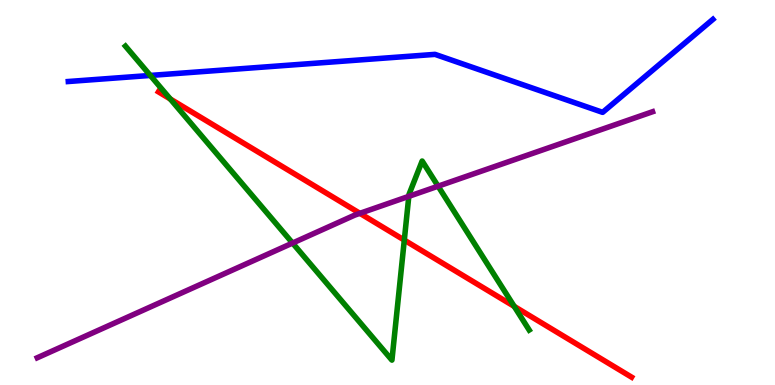[{'lines': ['blue', 'red'], 'intersections': []}, {'lines': ['green', 'red'], 'intersections': [{'x': 2.2, 'y': 7.43}, {'x': 5.22, 'y': 3.76}, {'x': 6.64, 'y': 2.04}]}, {'lines': ['purple', 'red'], 'intersections': [{'x': 4.64, 'y': 4.46}]}, {'lines': ['blue', 'green'], 'intersections': [{'x': 1.94, 'y': 8.04}]}, {'lines': ['blue', 'purple'], 'intersections': []}, {'lines': ['green', 'purple'], 'intersections': [{'x': 3.78, 'y': 3.69}, {'x': 5.27, 'y': 4.9}, {'x': 5.65, 'y': 5.16}]}]